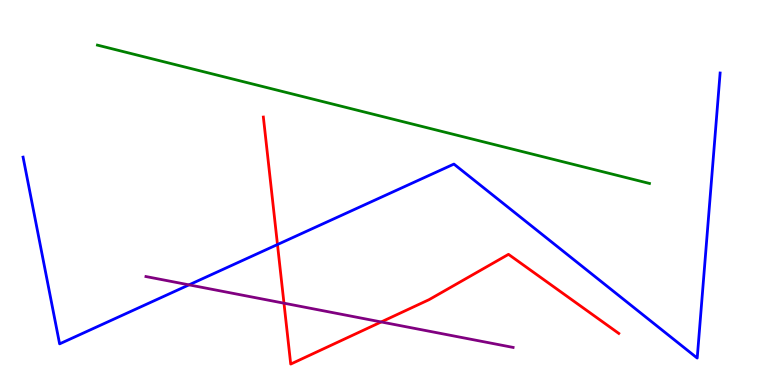[{'lines': ['blue', 'red'], 'intersections': [{'x': 3.58, 'y': 3.65}]}, {'lines': ['green', 'red'], 'intersections': []}, {'lines': ['purple', 'red'], 'intersections': [{'x': 3.66, 'y': 2.12}, {'x': 4.92, 'y': 1.64}]}, {'lines': ['blue', 'green'], 'intersections': []}, {'lines': ['blue', 'purple'], 'intersections': [{'x': 2.44, 'y': 2.6}]}, {'lines': ['green', 'purple'], 'intersections': []}]